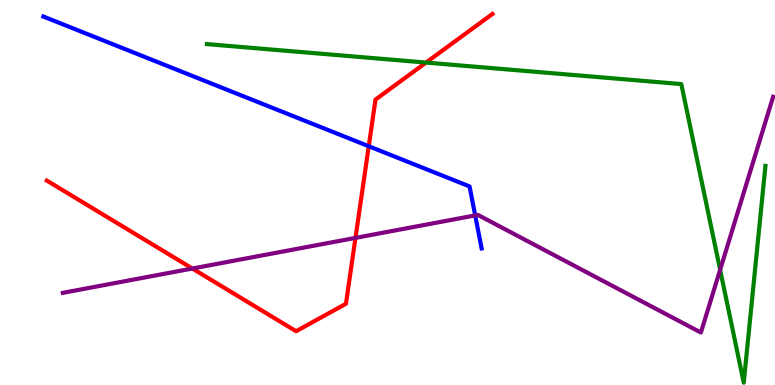[{'lines': ['blue', 'red'], 'intersections': [{'x': 4.76, 'y': 6.2}]}, {'lines': ['green', 'red'], 'intersections': [{'x': 5.5, 'y': 8.37}]}, {'lines': ['purple', 'red'], 'intersections': [{'x': 2.48, 'y': 3.03}, {'x': 4.59, 'y': 3.82}]}, {'lines': ['blue', 'green'], 'intersections': []}, {'lines': ['blue', 'purple'], 'intersections': [{'x': 6.13, 'y': 4.4}]}, {'lines': ['green', 'purple'], 'intersections': [{'x': 9.29, 'y': 2.99}]}]